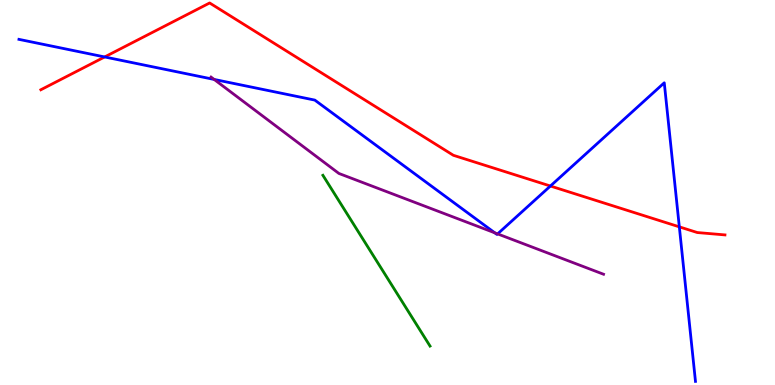[{'lines': ['blue', 'red'], 'intersections': [{'x': 1.35, 'y': 8.52}, {'x': 7.1, 'y': 5.17}, {'x': 8.77, 'y': 4.11}]}, {'lines': ['green', 'red'], 'intersections': []}, {'lines': ['purple', 'red'], 'intersections': []}, {'lines': ['blue', 'green'], 'intersections': []}, {'lines': ['blue', 'purple'], 'intersections': [{'x': 2.76, 'y': 7.94}, {'x': 6.38, 'y': 3.95}, {'x': 6.42, 'y': 3.92}]}, {'lines': ['green', 'purple'], 'intersections': []}]